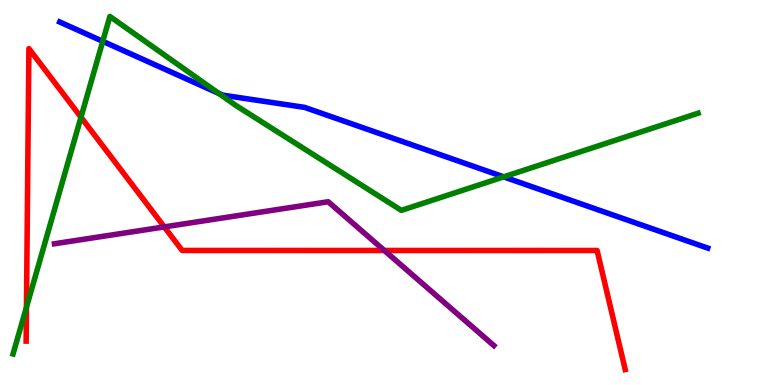[{'lines': ['blue', 'red'], 'intersections': []}, {'lines': ['green', 'red'], 'intersections': [{'x': 0.341, 'y': 2.02}, {'x': 1.04, 'y': 6.96}]}, {'lines': ['purple', 'red'], 'intersections': [{'x': 2.12, 'y': 4.11}, {'x': 4.96, 'y': 3.49}]}, {'lines': ['blue', 'green'], 'intersections': [{'x': 1.33, 'y': 8.93}, {'x': 2.82, 'y': 7.57}, {'x': 6.5, 'y': 5.41}]}, {'lines': ['blue', 'purple'], 'intersections': []}, {'lines': ['green', 'purple'], 'intersections': []}]